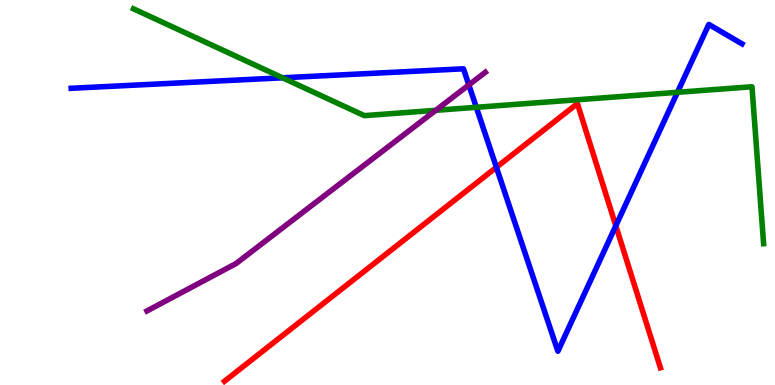[{'lines': ['blue', 'red'], 'intersections': [{'x': 6.4, 'y': 5.65}, {'x': 7.95, 'y': 4.13}]}, {'lines': ['green', 'red'], 'intersections': []}, {'lines': ['purple', 'red'], 'intersections': []}, {'lines': ['blue', 'green'], 'intersections': [{'x': 3.65, 'y': 7.98}, {'x': 6.15, 'y': 7.21}, {'x': 8.74, 'y': 7.6}]}, {'lines': ['blue', 'purple'], 'intersections': [{'x': 6.05, 'y': 7.79}]}, {'lines': ['green', 'purple'], 'intersections': [{'x': 5.62, 'y': 7.13}]}]